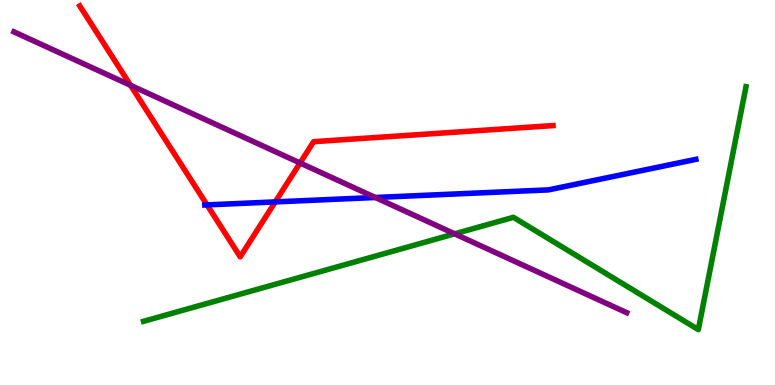[{'lines': ['blue', 'red'], 'intersections': [{'x': 2.67, 'y': 4.68}, {'x': 3.55, 'y': 4.76}]}, {'lines': ['green', 'red'], 'intersections': []}, {'lines': ['purple', 'red'], 'intersections': [{'x': 1.68, 'y': 7.78}, {'x': 3.87, 'y': 5.77}]}, {'lines': ['blue', 'green'], 'intersections': []}, {'lines': ['blue', 'purple'], 'intersections': [{'x': 4.84, 'y': 4.87}]}, {'lines': ['green', 'purple'], 'intersections': [{'x': 5.87, 'y': 3.93}]}]